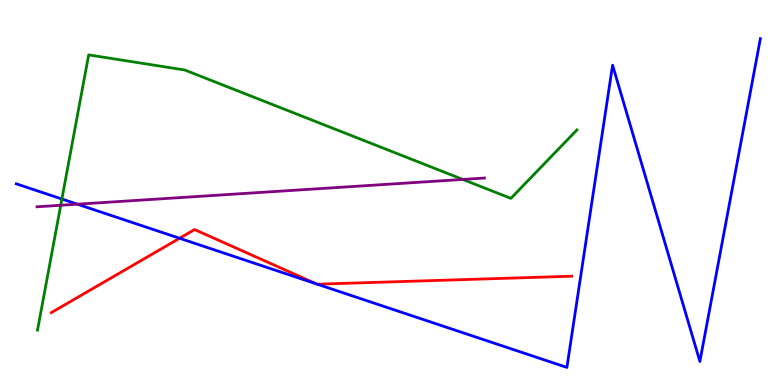[{'lines': ['blue', 'red'], 'intersections': [{'x': 2.32, 'y': 3.81}, {'x': 4.08, 'y': 2.63}, {'x': 4.09, 'y': 2.62}]}, {'lines': ['green', 'red'], 'intersections': []}, {'lines': ['purple', 'red'], 'intersections': []}, {'lines': ['blue', 'green'], 'intersections': [{'x': 0.798, 'y': 4.83}]}, {'lines': ['blue', 'purple'], 'intersections': [{'x': 0.999, 'y': 4.7}]}, {'lines': ['green', 'purple'], 'intersections': [{'x': 0.783, 'y': 4.67}, {'x': 5.97, 'y': 5.34}]}]